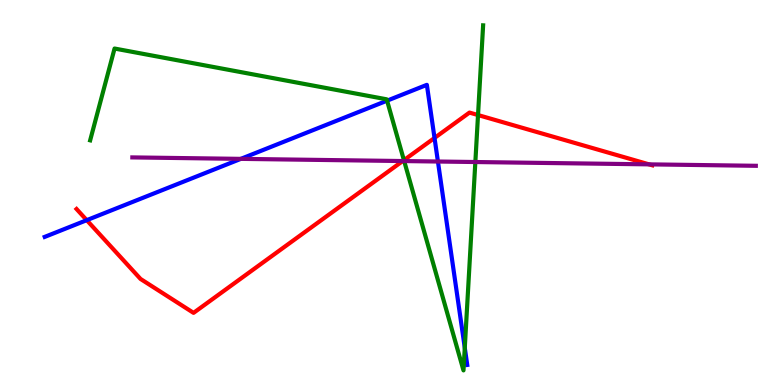[{'lines': ['blue', 'red'], 'intersections': [{'x': 1.12, 'y': 4.28}, {'x': 5.61, 'y': 6.42}]}, {'lines': ['green', 'red'], 'intersections': [{'x': 5.21, 'y': 5.84}, {'x': 6.17, 'y': 7.01}]}, {'lines': ['purple', 'red'], 'intersections': [{'x': 5.2, 'y': 5.82}, {'x': 8.38, 'y': 5.73}]}, {'lines': ['blue', 'green'], 'intersections': [{'x': 4.99, 'y': 7.39}, {'x': 6.0, 'y': 0.967}]}, {'lines': ['blue', 'purple'], 'intersections': [{'x': 3.11, 'y': 5.87}, {'x': 5.65, 'y': 5.8}]}, {'lines': ['green', 'purple'], 'intersections': [{'x': 5.22, 'y': 5.82}, {'x': 6.13, 'y': 5.79}]}]